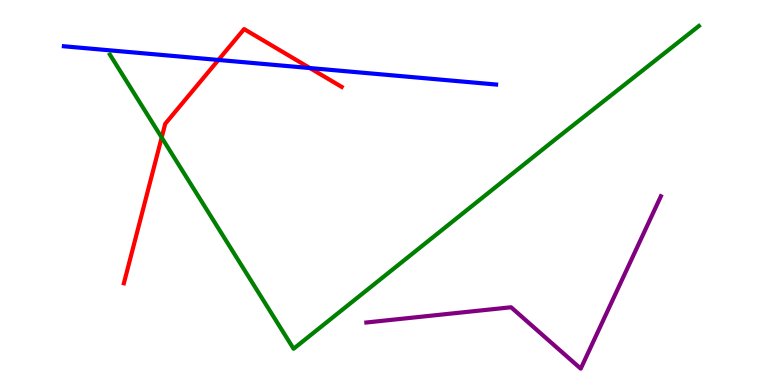[{'lines': ['blue', 'red'], 'intersections': [{'x': 2.82, 'y': 8.44}, {'x': 4.0, 'y': 8.23}]}, {'lines': ['green', 'red'], 'intersections': [{'x': 2.09, 'y': 6.43}]}, {'lines': ['purple', 'red'], 'intersections': []}, {'lines': ['blue', 'green'], 'intersections': []}, {'lines': ['blue', 'purple'], 'intersections': []}, {'lines': ['green', 'purple'], 'intersections': []}]